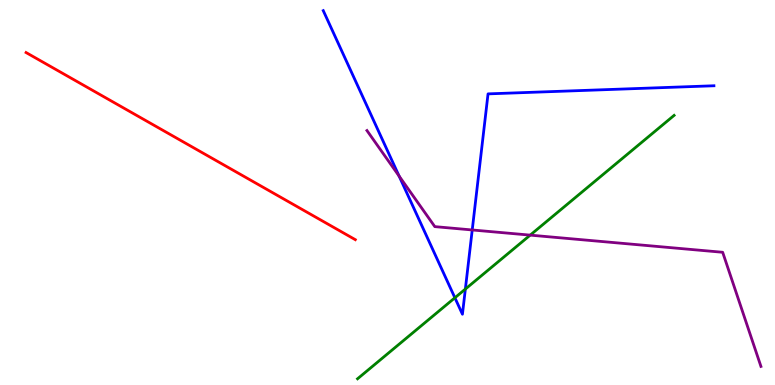[{'lines': ['blue', 'red'], 'intersections': []}, {'lines': ['green', 'red'], 'intersections': []}, {'lines': ['purple', 'red'], 'intersections': []}, {'lines': ['blue', 'green'], 'intersections': [{'x': 5.87, 'y': 2.27}, {'x': 6.0, 'y': 2.49}]}, {'lines': ['blue', 'purple'], 'intersections': [{'x': 5.15, 'y': 5.43}, {'x': 6.09, 'y': 4.03}]}, {'lines': ['green', 'purple'], 'intersections': [{'x': 6.84, 'y': 3.89}]}]